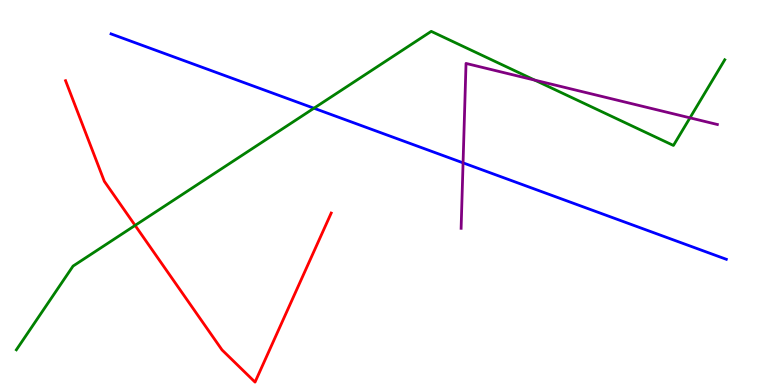[{'lines': ['blue', 'red'], 'intersections': []}, {'lines': ['green', 'red'], 'intersections': [{'x': 1.74, 'y': 4.15}]}, {'lines': ['purple', 'red'], 'intersections': []}, {'lines': ['blue', 'green'], 'intersections': [{'x': 4.05, 'y': 7.19}]}, {'lines': ['blue', 'purple'], 'intersections': [{'x': 5.98, 'y': 5.77}]}, {'lines': ['green', 'purple'], 'intersections': [{'x': 6.9, 'y': 7.92}, {'x': 8.9, 'y': 6.94}]}]